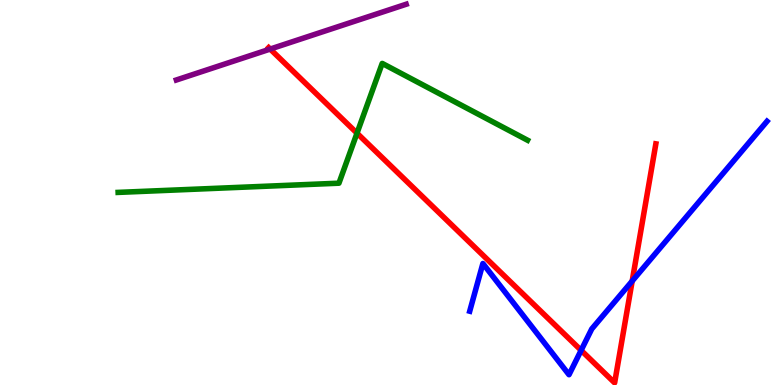[{'lines': ['blue', 'red'], 'intersections': [{'x': 7.5, 'y': 0.9}, {'x': 8.16, 'y': 2.7}]}, {'lines': ['green', 'red'], 'intersections': [{'x': 4.61, 'y': 6.54}]}, {'lines': ['purple', 'red'], 'intersections': [{'x': 3.49, 'y': 8.73}]}, {'lines': ['blue', 'green'], 'intersections': []}, {'lines': ['blue', 'purple'], 'intersections': []}, {'lines': ['green', 'purple'], 'intersections': []}]